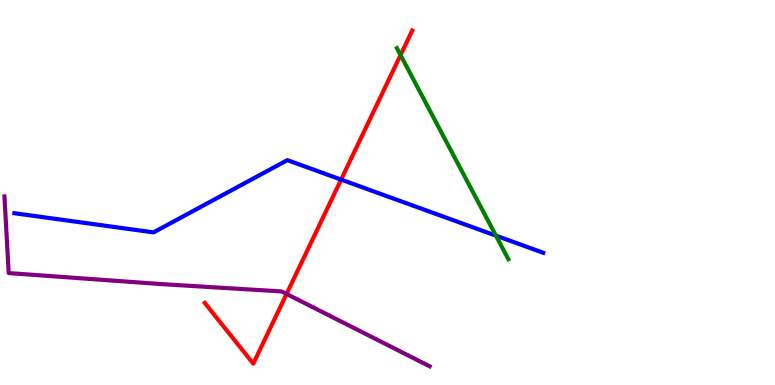[{'lines': ['blue', 'red'], 'intersections': [{'x': 4.4, 'y': 5.33}]}, {'lines': ['green', 'red'], 'intersections': [{'x': 5.17, 'y': 8.57}]}, {'lines': ['purple', 'red'], 'intersections': [{'x': 3.7, 'y': 2.37}]}, {'lines': ['blue', 'green'], 'intersections': [{'x': 6.4, 'y': 3.88}]}, {'lines': ['blue', 'purple'], 'intersections': []}, {'lines': ['green', 'purple'], 'intersections': []}]